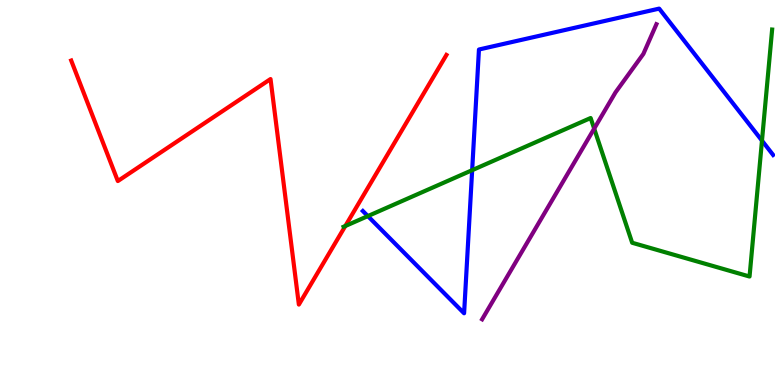[{'lines': ['blue', 'red'], 'intersections': []}, {'lines': ['green', 'red'], 'intersections': [{'x': 4.46, 'y': 4.13}]}, {'lines': ['purple', 'red'], 'intersections': []}, {'lines': ['blue', 'green'], 'intersections': [{'x': 4.75, 'y': 4.39}, {'x': 6.09, 'y': 5.58}, {'x': 9.83, 'y': 6.35}]}, {'lines': ['blue', 'purple'], 'intersections': []}, {'lines': ['green', 'purple'], 'intersections': [{'x': 7.67, 'y': 6.66}]}]